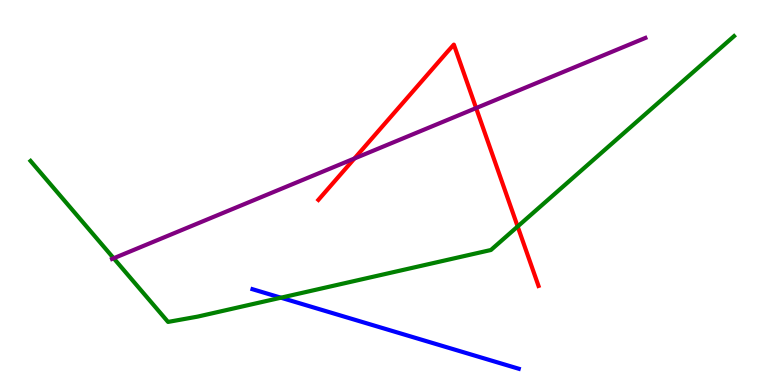[{'lines': ['blue', 'red'], 'intersections': []}, {'lines': ['green', 'red'], 'intersections': [{'x': 6.68, 'y': 4.12}]}, {'lines': ['purple', 'red'], 'intersections': [{'x': 4.57, 'y': 5.88}, {'x': 6.14, 'y': 7.19}]}, {'lines': ['blue', 'green'], 'intersections': [{'x': 3.62, 'y': 2.27}]}, {'lines': ['blue', 'purple'], 'intersections': []}, {'lines': ['green', 'purple'], 'intersections': [{'x': 1.47, 'y': 3.29}]}]